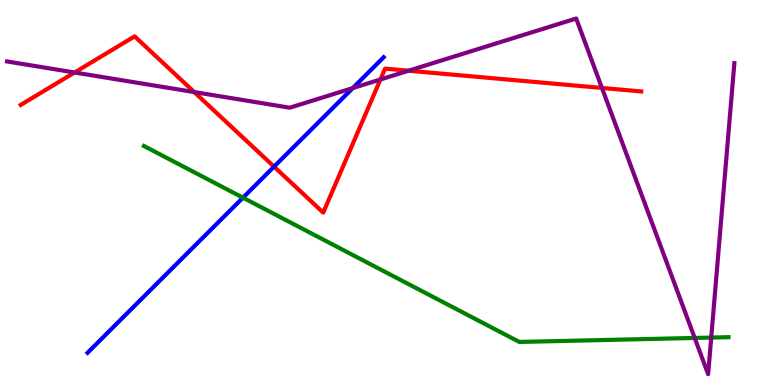[{'lines': ['blue', 'red'], 'intersections': [{'x': 3.54, 'y': 5.67}]}, {'lines': ['green', 'red'], 'intersections': []}, {'lines': ['purple', 'red'], 'intersections': [{'x': 0.962, 'y': 8.12}, {'x': 2.51, 'y': 7.61}, {'x': 4.91, 'y': 7.94}, {'x': 5.27, 'y': 8.16}, {'x': 7.77, 'y': 7.72}]}, {'lines': ['blue', 'green'], 'intersections': [{'x': 3.13, 'y': 4.87}]}, {'lines': ['blue', 'purple'], 'intersections': [{'x': 4.55, 'y': 7.71}]}, {'lines': ['green', 'purple'], 'intersections': [{'x': 8.96, 'y': 1.22}, {'x': 9.18, 'y': 1.23}]}]